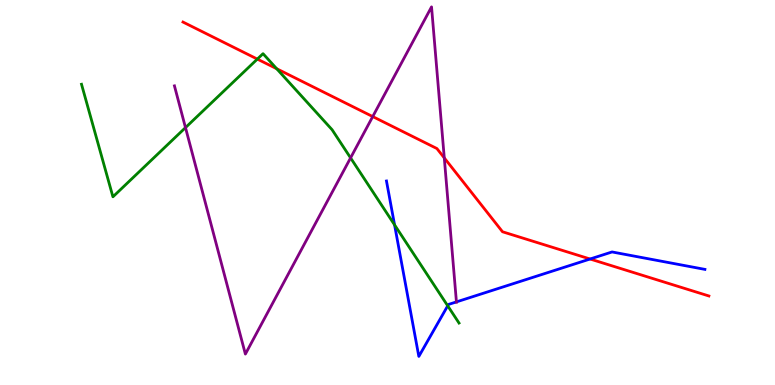[{'lines': ['blue', 'red'], 'intersections': [{'x': 7.61, 'y': 3.27}]}, {'lines': ['green', 'red'], 'intersections': [{'x': 3.32, 'y': 8.47}, {'x': 3.57, 'y': 8.21}]}, {'lines': ['purple', 'red'], 'intersections': [{'x': 4.81, 'y': 6.97}, {'x': 5.73, 'y': 5.9}]}, {'lines': ['blue', 'green'], 'intersections': [{'x': 5.09, 'y': 4.16}, {'x': 5.78, 'y': 2.06}]}, {'lines': ['blue', 'purple'], 'intersections': [{'x': 5.89, 'y': 2.16}]}, {'lines': ['green', 'purple'], 'intersections': [{'x': 2.39, 'y': 6.69}, {'x': 4.52, 'y': 5.9}]}]